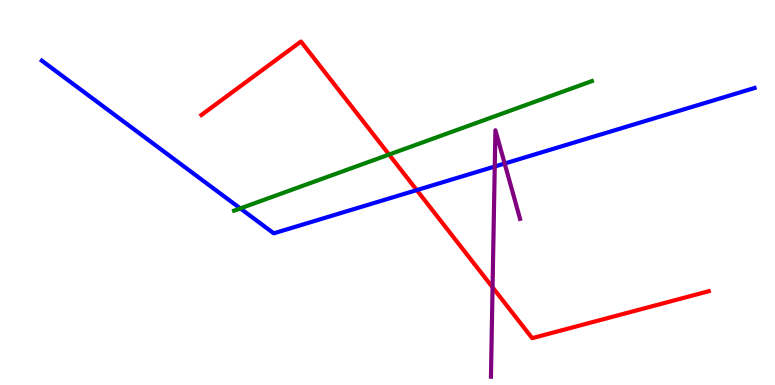[{'lines': ['blue', 'red'], 'intersections': [{'x': 5.38, 'y': 5.06}]}, {'lines': ['green', 'red'], 'intersections': [{'x': 5.02, 'y': 5.99}]}, {'lines': ['purple', 'red'], 'intersections': [{'x': 6.36, 'y': 2.54}]}, {'lines': ['blue', 'green'], 'intersections': [{'x': 3.1, 'y': 4.59}]}, {'lines': ['blue', 'purple'], 'intersections': [{'x': 6.38, 'y': 5.67}, {'x': 6.51, 'y': 5.75}]}, {'lines': ['green', 'purple'], 'intersections': []}]